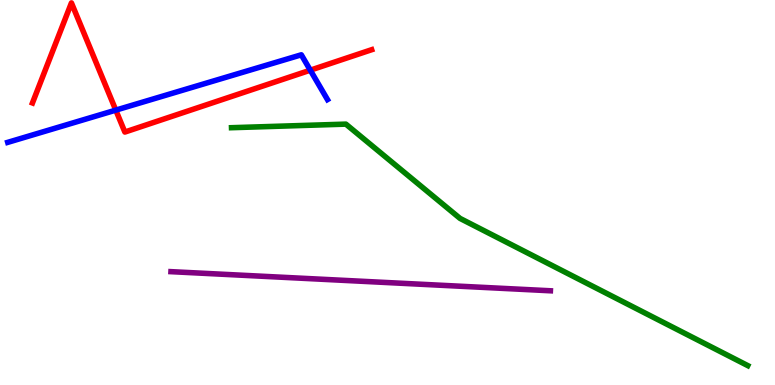[{'lines': ['blue', 'red'], 'intersections': [{'x': 1.49, 'y': 7.14}, {'x': 4.0, 'y': 8.18}]}, {'lines': ['green', 'red'], 'intersections': []}, {'lines': ['purple', 'red'], 'intersections': []}, {'lines': ['blue', 'green'], 'intersections': []}, {'lines': ['blue', 'purple'], 'intersections': []}, {'lines': ['green', 'purple'], 'intersections': []}]